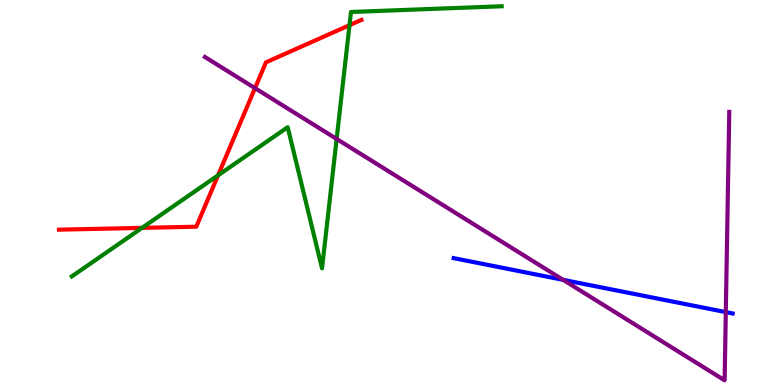[{'lines': ['blue', 'red'], 'intersections': []}, {'lines': ['green', 'red'], 'intersections': [{'x': 1.83, 'y': 4.08}, {'x': 2.81, 'y': 5.45}, {'x': 4.51, 'y': 9.35}]}, {'lines': ['purple', 'red'], 'intersections': [{'x': 3.29, 'y': 7.71}]}, {'lines': ['blue', 'green'], 'intersections': []}, {'lines': ['blue', 'purple'], 'intersections': [{'x': 7.27, 'y': 2.73}, {'x': 9.37, 'y': 1.89}]}, {'lines': ['green', 'purple'], 'intersections': [{'x': 4.34, 'y': 6.39}]}]